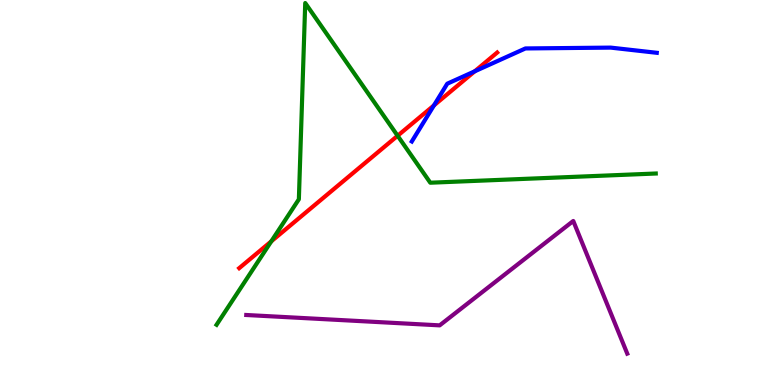[{'lines': ['blue', 'red'], 'intersections': [{'x': 5.6, 'y': 7.26}, {'x': 6.13, 'y': 8.15}]}, {'lines': ['green', 'red'], 'intersections': [{'x': 3.5, 'y': 3.73}, {'x': 5.13, 'y': 6.47}]}, {'lines': ['purple', 'red'], 'intersections': []}, {'lines': ['blue', 'green'], 'intersections': []}, {'lines': ['blue', 'purple'], 'intersections': []}, {'lines': ['green', 'purple'], 'intersections': []}]